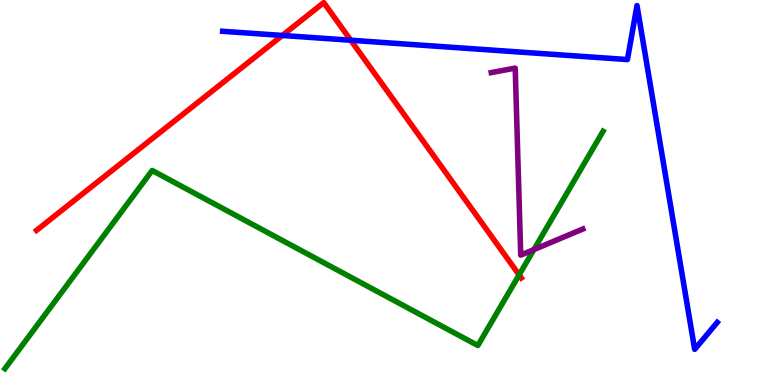[{'lines': ['blue', 'red'], 'intersections': [{'x': 3.64, 'y': 9.08}, {'x': 4.53, 'y': 8.95}]}, {'lines': ['green', 'red'], 'intersections': [{'x': 6.7, 'y': 2.86}]}, {'lines': ['purple', 'red'], 'intersections': []}, {'lines': ['blue', 'green'], 'intersections': []}, {'lines': ['blue', 'purple'], 'intersections': []}, {'lines': ['green', 'purple'], 'intersections': [{'x': 6.89, 'y': 3.52}]}]